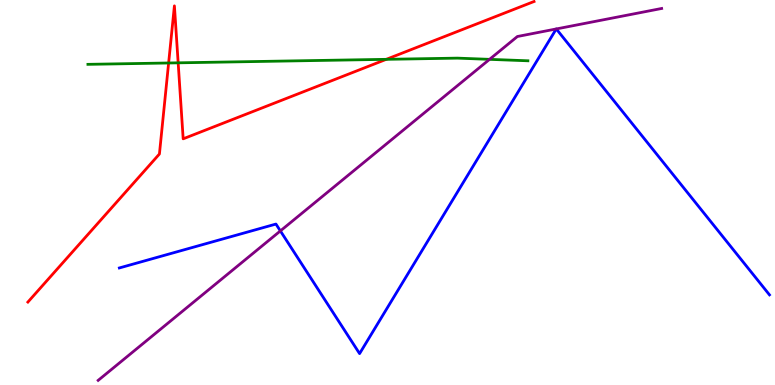[{'lines': ['blue', 'red'], 'intersections': []}, {'lines': ['green', 'red'], 'intersections': [{'x': 2.18, 'y': 8.36}, {'x': 2.3, 'y': 8.37}, {'x': 4.98, 'y': 8.46}]}, {'lines': ['purple', 'red'], 'intersections': []}, {'lines': ['blue', 'green'], 'intersections': []}, {'lines': ['blue', 'purple'], 'intersections': [{'x': 3.62, 'y': 4.0}, {'x': 7.18, 'y': 9.25}, {'x': 7.18, 'y': 9.25}]}, {'lines': ['green', 'purple'], 'intersections': [{'x': 6.32, 'y': 8.46}]}]